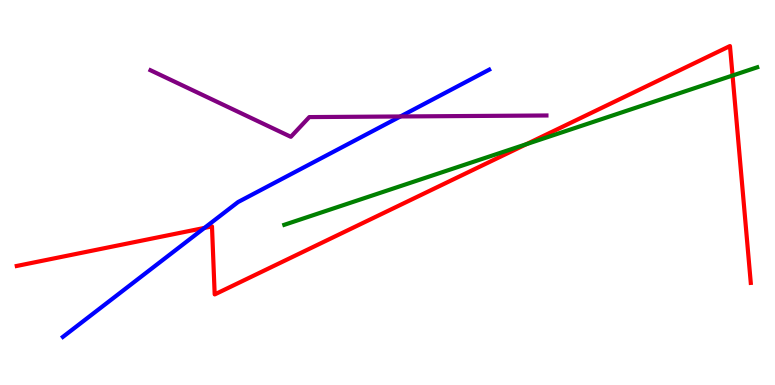[{'lines': ['blue', 'red'], 'intersections': [{'x': 2.64, 'y': 4.08}]}, {'lines': ['green', 'red'], 'intersections': [{'x': 6.79, 'y': 6.26}, {'x': 9.45, 'y': 8.04}]}, {'lines': ['purple', 'red'], 'intersections': []}, {'lines': ['blue', 'green'], 'intersections': []}, {'lines': ['blue', 'purple'], 'intersections': [{'x': 5.17, 'y': 6.97}]}, {'lines': ['green', 'purple'], 'intersections': []}]